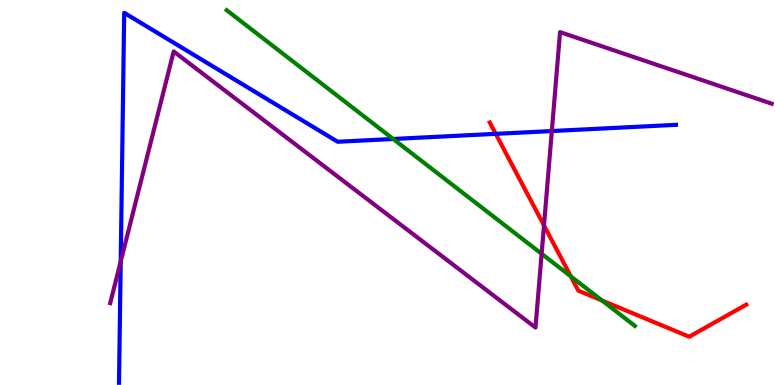[{'lines': ['blue', 'red'], 'intersections': [{'x': 6.4, 'y': 6.52}]}, {'lines': ['green', 'red'], 'intersections': [{'x': 7.37, 'y': 2.82}, {'x': 7.77, 'y': 2.19}]}, {'lines': ['purple', 'red'], 'intersections': [{'x': 7.02, 'y': 4.15}]}, {'lines': ['blue', 'green'], 'intersections': [{'x': 5.07, 'y': 6.39}]}, {'lines': ['blue', 'purple'], 'intersections': [{'x': 1.56, 'y': 3.21}, {'x': 7.12, 'y': 6.6}]}, {'lines': ['green', 'purple'], 'intersections': [{'x': 6.99, 'y': 3.41}]}]